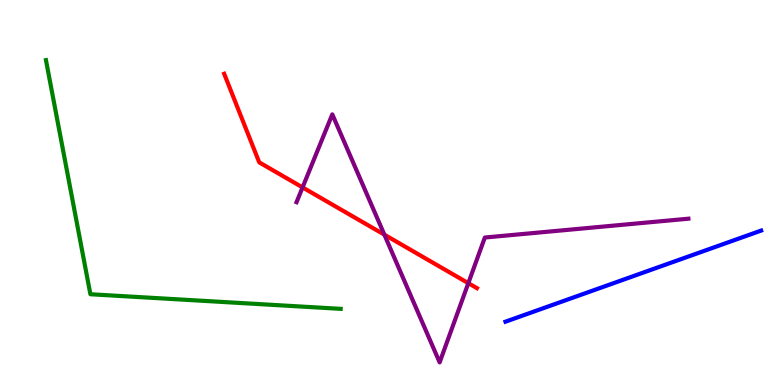[{'lines': ['blue', 'red'], 'intersections': []}, {'lines': ['green', 'red'], 'intersections': []}, {'lines': ['purple', 'red'], 'intersections': [{'x': 3.9, 'y': 5.13}, {'x': 4.96, 'y': 3.9}, {'x': 6.04, 'y': 2.64}]}, {'lines': ['blue', 'green'], 'intersections': []}, {'lines': ['blue', 'purple'], 'intersections': []}, {'lines': ['green', 'purple'], 'intersections': []}]